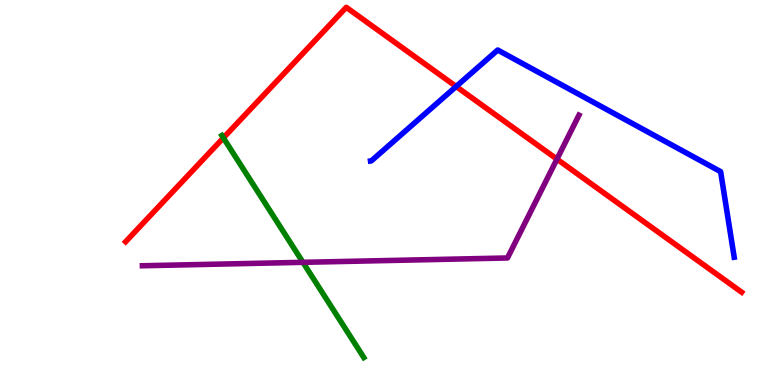[{'lines': ['blue', 'red'], 'intersections': [{'x': 5.89, 'y': 7.75}]}, {'lines': ['green', 'red'], 'intersections': [{'x': 2.88, 'y': 6.42}]}, {'lines': ['purple', 'red'], 'intersections': [{'x': 7.19, 'y': 5.87}]}, {'lines': ['blue', 'green'], 'intersections': []}, {'lines': ['blue', 'purple'], 'intersections': []}, {'lines': ['green', 'purple'], 'intersections': [{'x': 3.91, 'y': 3.19}]}]